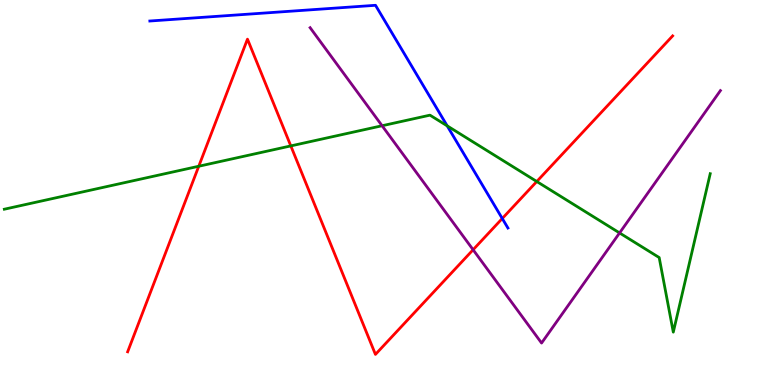[{'lines': ['blue', 'red'], 'intersections': [{'x': 6.48, 'y': 4.32}]}, {'lines': ['green', 'red'], 'intersections': [{'x': 2.56, 'y': 5.68}, {'x': 3.75, 'y': 6.21}, {'x': 6.93, 'y': 5.29}]}, {'lines': ['purple', 'red'], 'intersections': [{'x': 6.1, 'y': 3.51}]}, {'lines': ['blue', 'green'], 'intersections': [{'x': 5.77, 'y': 6.73}]}, {'lines': ['blue', 'purple'], 'intersections': []}, {'lines': ['green', 'purple'], 'intersections': [{'x': 4.93, 'y': 6.73}, {'x': 7.99, 'y': 3.95}]}]